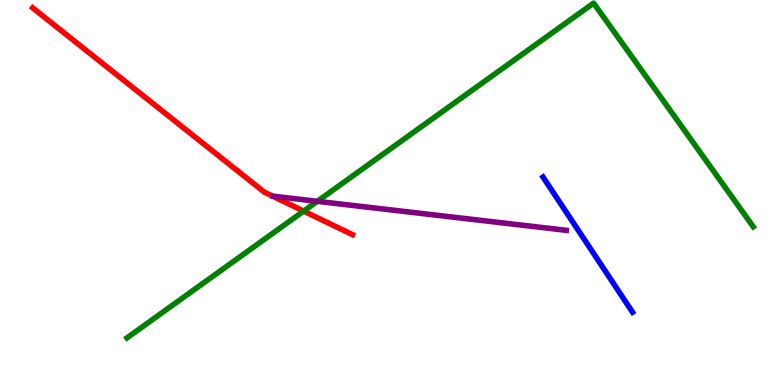[{'lines': ['blue', 'red'], 'intersections': []}, {'lines': ['green', 'red'], 'intersections': [{'x': 3.92, 'y': 4.52}]}, {'lines': ['purple', 'red'], 'intersections': []}, {'lines': ['blue', 'green'], 'intersections': []}, {'lines': ['blue', 'purple'], 'intersections': []}, {'lines': ['green', 'purple'], 'intersections': [{'x': 4.09, 'y': 4.77}]}]